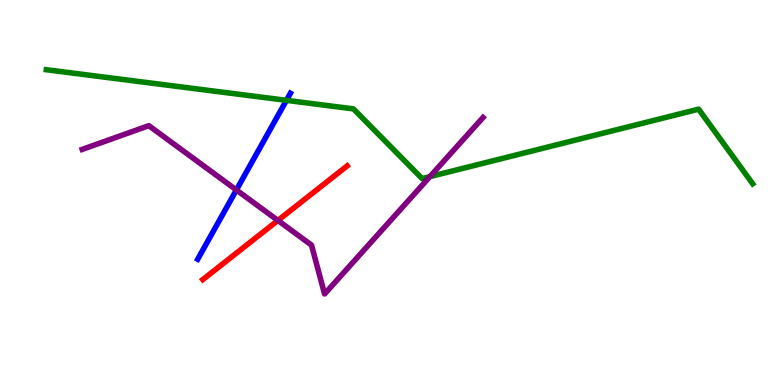[{'lines': ['blue', 'red'], 'intersections': []}, {'lines': ['green', 'red'], 'intersections': []}, {'lines': ['purple', 'red'], 'intersections': [{'x': 3.59, 'y': 4.27}]}, {'lines': ['blue', 'green'], 'intersections': [{'x': 3.7, 'y': 7.39}]}, {'lines': ['blue', 'purple'], 'intersections': [{'x': 3.05, 'y': 5.07}]}, {'lines': ['green', 'purple'], 'intersections': [{'x': 5.55, 'y': 5.41}]}]